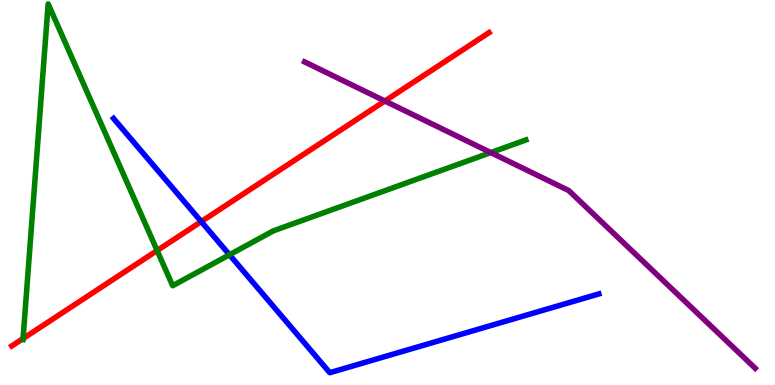[{'lines': ['blue', 'red'], 'intersections': [{'x': 2.6, 'y': 4.24}]}, {'lines': ['green', 'red'], 'intersections': [{'x': 0.298, 'y': 1.21}, {'x': 2.03, 'y': 3.49}]}, {'lines': ['purple', 'red'], 'intersections': [{'x': 4.97, 'y': 7.38}]}, {'lines': ['blue', 'green'], 'intersections': [{'x': 2.96, 'y': 3.38}]}, {'lines': ['blue', 'purple'], 'intersections': []}, {'lines': ['green', 'purple'], 'intersections': [{'x': 6.33, 'y': 6.04}]}]